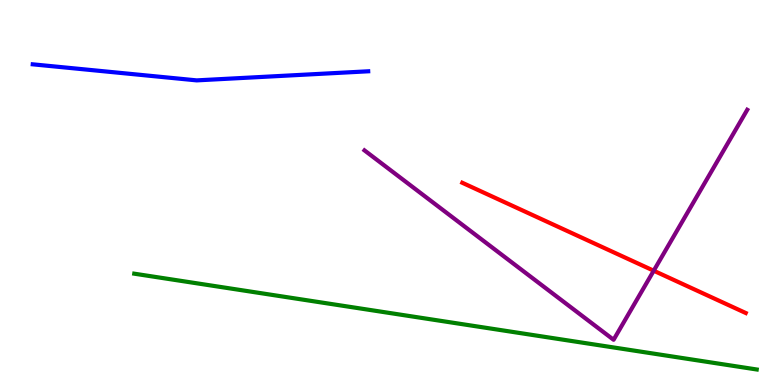[{'lines': ['blue', 'red'], 'intersections': []}, {'lines': ['green', 'red'], 'intersections': []}, {'lines': ['purple', 'red'], 'intersections': [{'x': 8.44, 'y': 2.97}]}, {'lines': ['blue', 'green'], 'intersections': []}, {'lines': ['blue', 'purple'], 'intersections': []}, {'lines': ['green', 'purple'], 'intersections': []}]